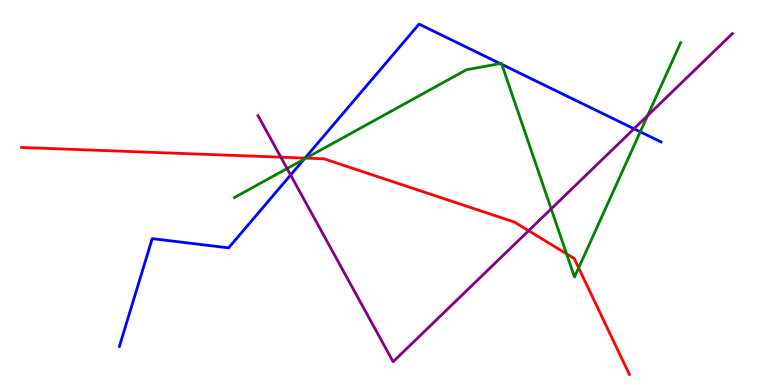[{'lines': ['blue', 'red'], 'intersections': [{'x': 3.94, 'y': 5.89}]}, {'lines': ['green', 'red'], 'intersections': [{'x': 3.95, 'y': 5.89}, {'x': 7.31, 'y': 3.41}, {'x': 7.47, 'y': 3.04}]}, {'lines': ['purple', 'red'], 'intersections': [{'x': 3.62, 'y': 5.92}, {'x': 6.82, 'y': 4.01}]}, {'lines': ['blue', 'green'], 'intersections': [{'x': 3.92, 'y': 5.87}, {'x': 6.45, 'y': 8.35}, {'x': 6.47, 'y': 8.33}, {'x': 8.26, 'y': 6.58}]}, {'lines': ['blue', 'purple'], 'intersections': [{'x': 3.75, 'y': 5.45}, {'x': 8.18, 'y': 6.66}]}, {'lines': ['green', 'purple'], 'intersections': [{'x': 3.7, 'y': 5.62}, {'x': 7.11, 'y': 4.57}, {'x': 8.36, 'y': 7.0}]}]